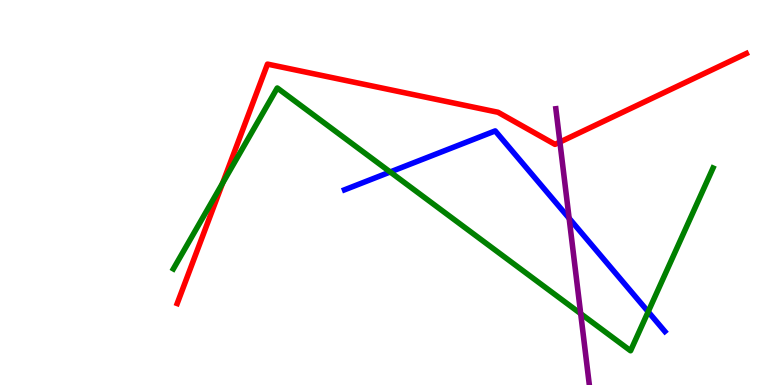[{'lines': ['blue', 'red'], 'intersections': []}, {'lines': ['green', 'red'], 'intersections': [{'x': 2.87, 'y': 5.24}]}, {'lines': ['purple', 'red'], 'intersections': [{'x': 7.22, 'y': 6.31}]}, {'lines': ['blue', 'green'], 'intersections': [{'x': 5.03, 'y': 5.53}, {'x': 8.36, 'y': 1.9}]}, {'lines': ['blue', 'purple'], 'intersections': [{'x': 7.34, 'y': 4.33}]}, {'lines': ['green', 'purple'], 'intersections': [{'x': 7.49, 'y': 1.85}]}]